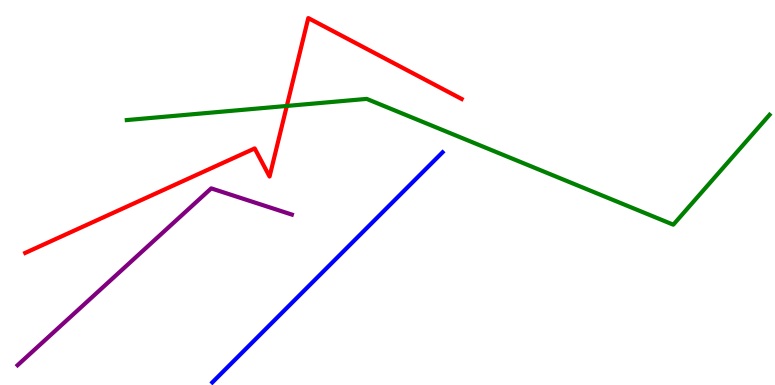[{'lines': ['blue', 'red'], 'intersections': []}, {'lines': ['green', 'red'], 'intersections': [{'x': 3.7, 'y': 7.25}]}, {'lines': ['purple', 'red'], 'intersections': []}, {'lines': ['blue', 'green'], 'intersections': []}, {'lines': ['blue', 'purple'], 'intersections': []}, {'lines': ['green', 'purple'], 'intersections': []}]